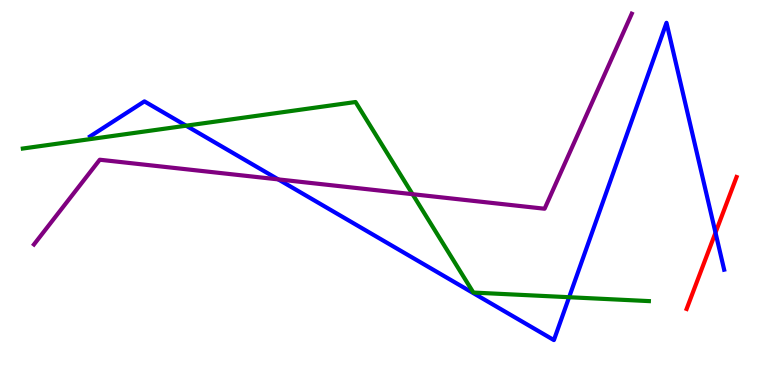[{'lines': ['blue', 'red'], 'intersections': [{'x': 9.23, 'y': 3.96}]}, {'lines': ['green', 'red'], 'intersections': []}, {'lines': ['purple', 'red'], 'intersections': []}, {'lines': ['blue', 'green'], 'intersections': [{'x': 2.4, 'y': 6.74}, {'x': 7.34, 'y': 2.28}]}, {'lines': ['blue', 'purple'], 'intersections': [{'x': 3.59, 'y': 5.34}]}, {'lines': ['green', 'purple'], 'intersections': [{'x': 5.32, 'y': 4.96}]}]